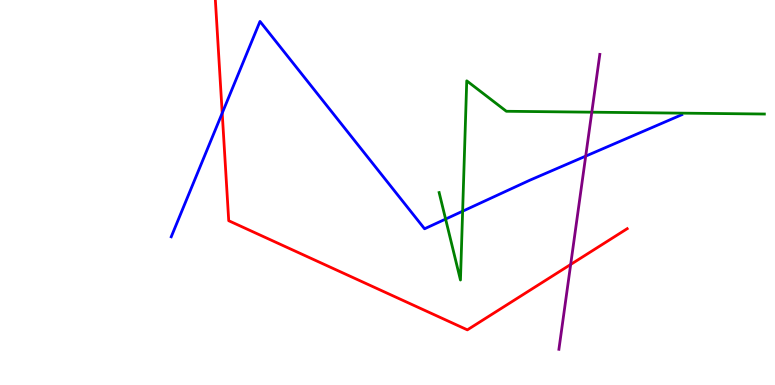[{'lines': ['blue', 'red'], 'intersections': [{'x': 2.87, 'y': 7.06}]}, {'lines': ['green', 'red'], 'intersections': []}, {'lines': ['purple', 'red'], 'intersections': [{'x': 7.36, 'y': 3.13}]}, {'lines': ['blue', 'green'], 'intersections': [{'x': 5.75, 'y': 4.31}, {'x': 5.97, 'y': 4.51}]}, {'lines': ['blue', 'purple'], 'intersections': [{'x': 7.56, 'y': 5.94}]}, {'lines': ['green', 'purple'], 'intersections': [{'x': 7.64, 'y': 7.09}]}]